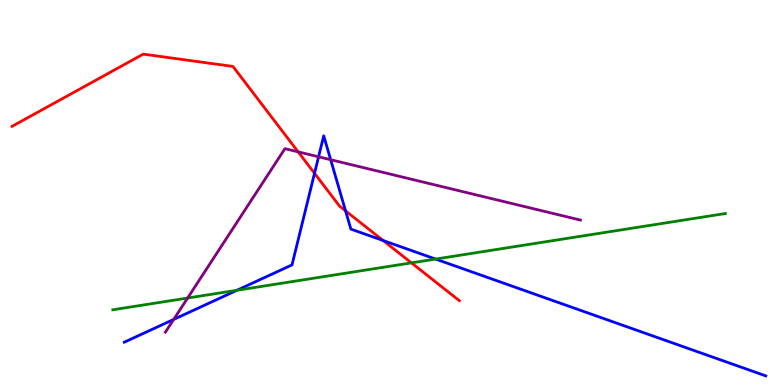[{'lines': ['blue', 'red'], 'intersections': [{'x': 4.06, 'y': 5.5}, {'x': 4.46, 'y': 4.52}, {'x': 4.94, 'y': 3.75}]}, {'lines': ['green', 'red'], 'intersections': [{'x': 5.31, 'y': 3.17}]}, {'lines': ['purple', 'red'], 'intersections': [{'x': 3.85, 'y': 6.06}]}, {'lines': ['blue', 'green'], 'intersections': [{'x': 3.06, 'y': 2.46}, {'x': 5.62, 'y': 3.27}]}, {'lines': ['blue', 'purple'], 'intersections': [{'x': 2.24, 'y': 1.7}, {'x': 4.11, 'y': 5.93}, {'x': 4.27, 'y': 5.85}]}, {'lines': ['green', 'purple'], 'intersections': [{'x': 2.42, 'y': 2.26}]}]